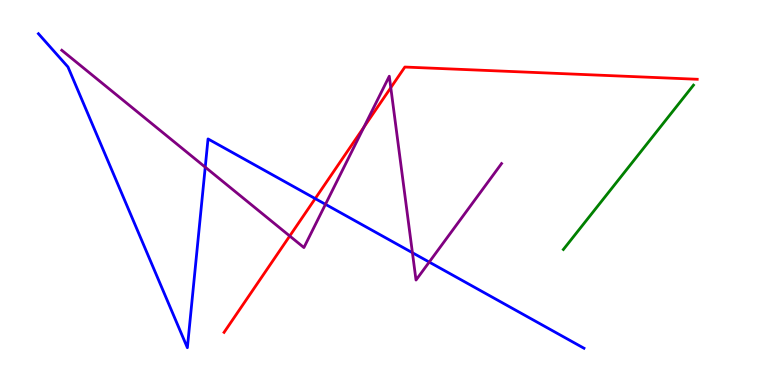[{'lines': ['blue', 'red'], 'intersections': [{'x': 4.07, 'y': 4.84}]}, {'lines': ['green', 'red'], 'intersections': []}, {'lines': ['purple', 'red'], 'intersections': [{'x': 3.74, 'y': 3.87}, {'x': 4.7, 'y': 6.7}, {'x': 5.04, 'y': 7.72}]}, {'lines': ['blue', 'green'], 'intersections': []}, {'lines': ['blue', 'purple'], 'intersections': [{'x': 2.65, 'y': 5.66}, {'x': 4.2, 'y': 4.69}, {'x': 5.32, 'y': 3.44}, {'x': 5.54, 'y': 3.19}]}, {'lines': ['green', 'purple'], 'intersections': []}]